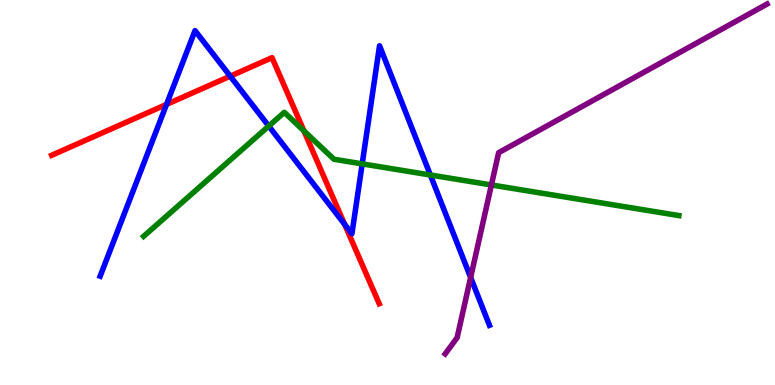[{'lines': ['blue', 'red'], 'intersections': [{'x': 2.15, 'y': 7.29}, {'x': 2.97, 'y': 8.02}, {'x': 4.45, 'y': 4.18}]}, {'lines': ['green', 'red'], 'intersections': [{'x': 3.92, 'y': 6.6}]}, {'lines': ['purple', 'red'], 'intersections': []}, {'lines': ['blue', 'green'], 'intersections': [{'x': 3.47, 'y': 6.73}, {'x': 4.67, 'y': 5.74}, {'x': 5.55, 'y': 5.45}]}, {'lines': ['blue', 'purple'], 'intersections': [{'x': 6.07, 'y': 2.79}]}, {'lines': ['green', 'purple'], 'intersections': [{'x': 6.34, 'y': 5.2}]}]